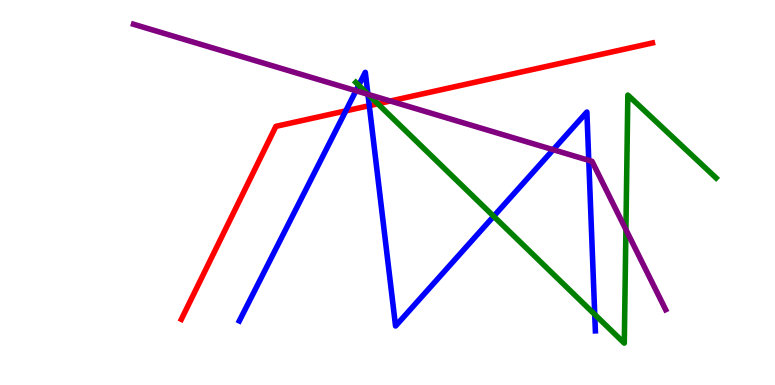[{'lines': ['blue', 'red'], 'intersections': [{'x': 4.46, 'y': 7.12}, {'x': 4.76, 'y': 7.26}]}, {'lines': ['green', 'red'], 'intersections': [{'x': 4.87, 'y': 7.3}]}, {'lines': ['purple', 'red'], 'intersections': [{'x': 5.04, 'y': 7.38}]}, {'lines': ['blue', 'green'], 'intersections': [{'x': 4.63, 'y': 7.79}, {'x': 4.75, 'y': 7.55}, {'x': 6.37, 'y': 4.38}, {'x': 7.67, 'y': 1.83}]}, {'lines': ['blue', 'purple'], 'intersections': [{'x': 4.59, 'y': 7.64}, {'x': 4.75, 'y': 7.55}, {'x': 7.14, 'y': 6.11}, {'x': 7.6, 'y': 5.84}]}, {'lines': ['green', 'purple'], 'intersections': [{'x': 4.75, 'y': 7.55}, {'x': 8.08, 'y': 4.04}]}]